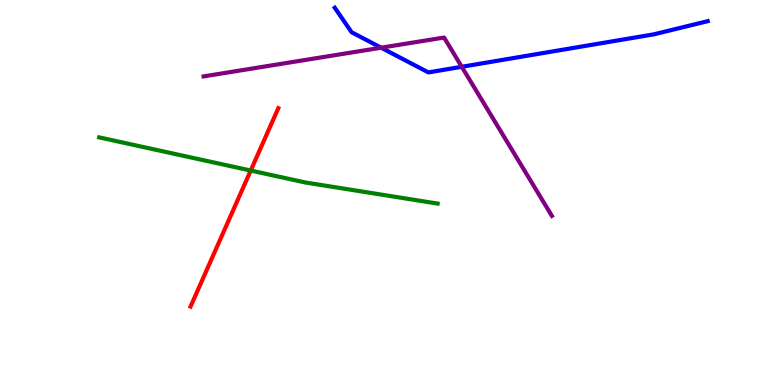[{'lines': ['blue', 'red'], 'intersections': []}, {'lines': ['green', 'red'], 'intersections': [{'x': 3.24, 'y': 5.57}]}, {'lines': ['purple', 'red'], 'intersections': []}, {'lines': ['blue', 'green'], 'intersections': []}, {'lines': ['blue', 'purple'], 'intersections': [{'x': 4.92, 'y': 8.76}, {'x': 5.96, 'y': 8.27}]}, {'lines': ['green', 'purple'], 'intersections': []}]